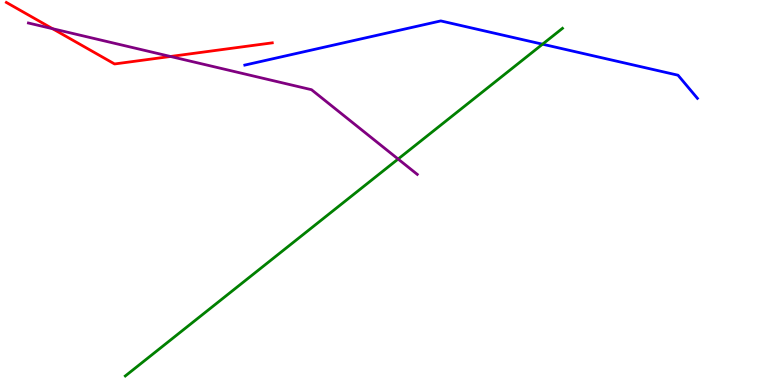[{'lines': ['blue', 'red'], 'intersections': []}, {'lines': ['green', 'red'], 'intersections': []}, {'lines': ['purple', 'red'], 'intersections': [{'x': 0.678, 'y': 9.25}, {'x': 2.2, 'y': 8.53}]}, {'lines': ['blue', 'green'], 'intersections': [{'x': 7.0, 'y': 8.85}]}, {'lines': ['blue', 'purple'], 'intersections': []}, {'lines': ['green', 'purple'], 'intersections': [{'x': 5.14, 'y': 5.87}]}]